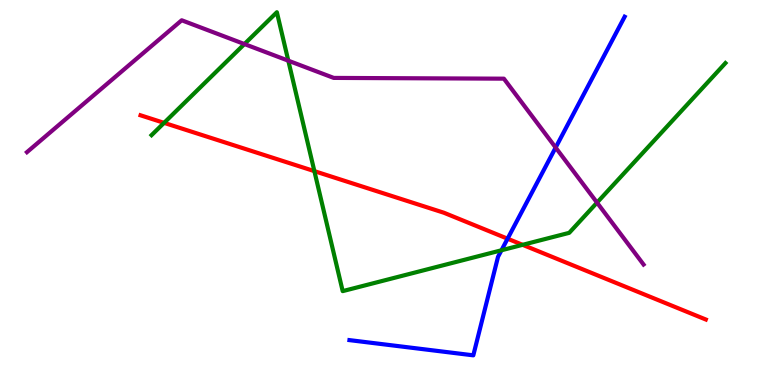[{'lines': ['blue', 'red'], 'intersections': [{'x': 6.55, 'y': 3.8}]}, {'lines': ['green', 'red'], 'intersections': [{'x': 2.12, 'y': 6.81}, {'x': 4.06, 'y': 5.56}, {'x': 6.74, 'y': 3.64}]}, {'lines': ['purple', 'red'], 'intersections': []}, {'lines': ['blue', 'green'], 'intersections': [{'x': 6.47, 'y': 3.5}]}, {'lines': ['blue', 'purple'], 'intersections': [{'x': 7.17, 'y': 6.17}]}, {'lines': ['green', 'purple'], 'intersections': [{'x': 3.15, 'y': 8.86}, {'x': 3.72, 'y': 8.42}, {'x': 7.7, 'y': 4.74}]}]